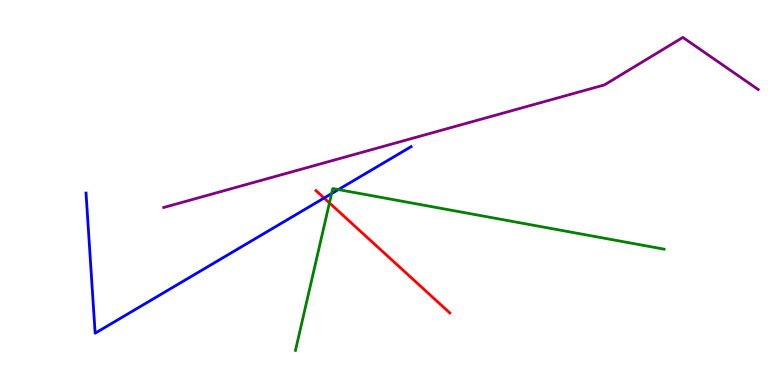[{'lines': ['blue', 'red'], 'intersections': [{'x': 4.18, 'y': 4.86}]}, {'lines': ['green', 'red'], 'intersections': [{'x': 4.25, 'y': 4.73}]}, {'lines': ['purple', 'red'], 'intersections': []}, {'lines': ['blue', 'green'], 'intersections': [{'x': 4.28, 'y': 4.97}, {'x': 4.37, 'y': 5.08}]}, {'lines': ['blue', 'purple'], 'intersections': []}, {'lines': ['green', 'purple'], 'intersections': []}]